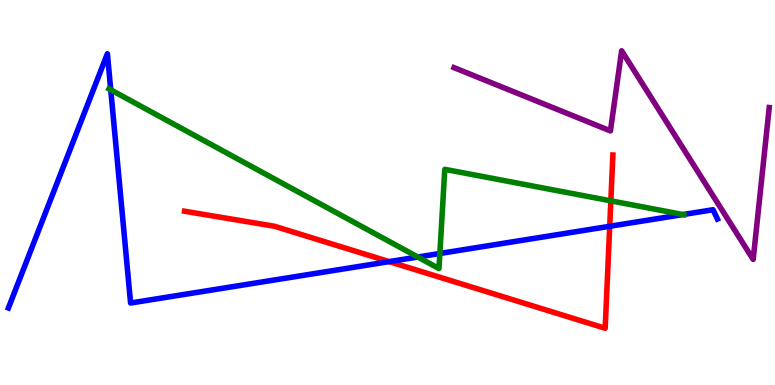[{'lines': ['blue', 'red'], 'intersections': [{'x': 5.02, 'y': 3.2}, {'x': 7.87, 'y': 4.12}]}, {'lines': ['green', 'red'], 'intersections': [{'x': 7.88, 'y': 4.78}]}, {'lines': ['purple', 'red'], 'intersections': []}, {'lines': ['blue', 'green'], 'intersections': [{'x': 1.43, 'y': 7.67}, {'x': 5.39, 'y': 3.32}, {'x': 5.68, 'y': 3.42}, {'x': 8.81, 'y': 4.43}]}, {'lines': ['blue', 'purple'], 'intersections': []}, {'lines': ['green', 'purple'], 'intersections': []}]